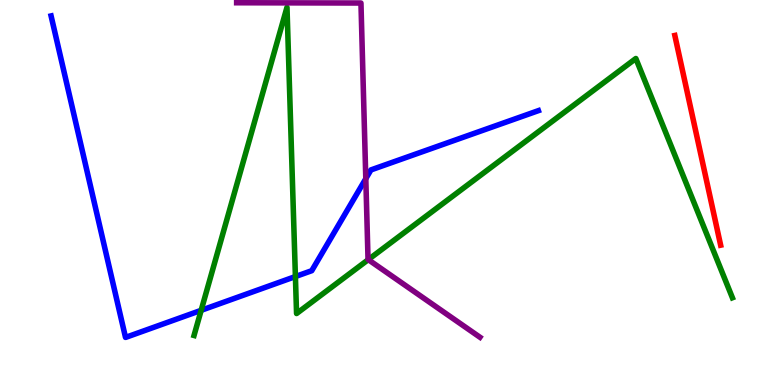[{'lines': ['blue', 'red'], 'intersections': []}, {'lines': ['green', 'red'], 'intersections': []}, {'lines': ['purple', 'red'], 'intersections': []}, {'lines': ['blue', 'green'], 'intersections': [{'x': 2.6, 'y': 1.94}, {'x': 3.81, 'y': 2.82}]}, {'lines': ['blue', 'purple'], 'intersections': [{'x': 4.72, 'y': 5.36}]}, {'lines': ['green', 'purple'], 'intersections': [{'x': 4.75, 'y': 3.26}]}]